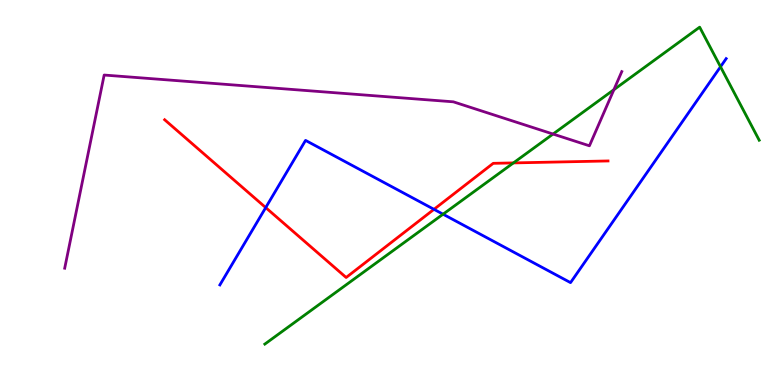[{'lines': ['blue', 'red'], 'intersections': [{'x': 3.43, 'y': 4.61}, {'x': 5.6, 'y': 4.56}]}, {'lines': ['green', 'red'], 'intersections': [{'x': 6.62, 'y': 5.77}]}, {'lines': ['purple', 'red'], 'intersections': []}, {'lines': ['blue', 'green'], 'intersections': [{'x': 5.72, 'y': 4.44}, {'x': 9.3, 'y': 8.27}]}, {'lines': ['blue', 'purple'], 'intersections': []}, {'lines': ['green', 'purple'], 'intersections': [{'x': 7.14, 'y': 6.52}, {'x': 7.92, 'y': 7.67}]}]